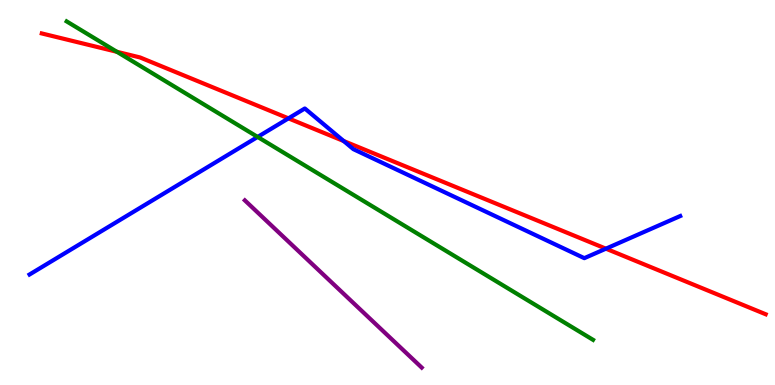[{'lines': ['blue', 'red'], 'intersections': [{'x': 3.72, 'y': 6.93}, {'x': 4.43, 'y': 6.34}, {'x': 7.82, 'y': 3.54}]}, {'lines': ['green', 'red'], 'intersections': [{'x': 1.51, 'y': 8.65}]}, {'lines': ['purple', 'red'], 'intersections': []}, {'lines': ['blue', 'green'], 'intersections': [{'x': 3.32, 'y': 6.44}]}, {'lines': ['blue', 'purple'], 'intersections': []}, {'lines': ['green', 'purple'], 'intersections': []}]